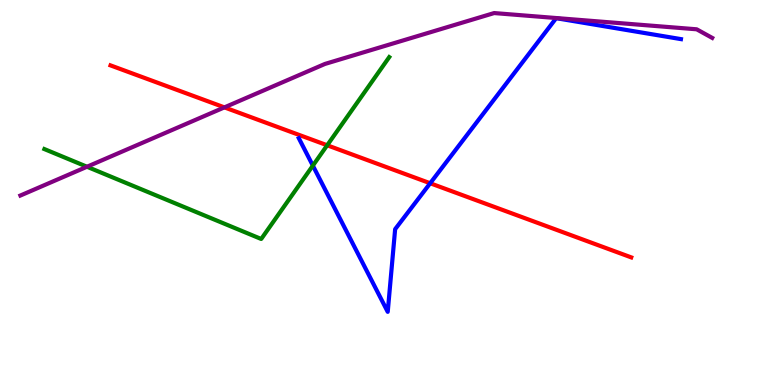[{'lines': ['blue', 'red'], 'intersections': [{'x': 5.55, 'y': 5.24}]}, {'lines': ['green', 'red'], 'intersections': [{'x': 4.22, 'y': 6.23}]}, {'lines': ['purple', 'red'], 'intersections': [{'x': 2.9, 'y': 7.21}]}, {'lines': ['blue', 'green'], 'intersections': [{'x': 4.04, 'y': 5.7}]}, {'lines': ['blue', 'purple'], 'intersections': []}, {'lines': ['green', 'purple'], 'intersections': [{'x': 1.12, 'y': 5.67}]}]